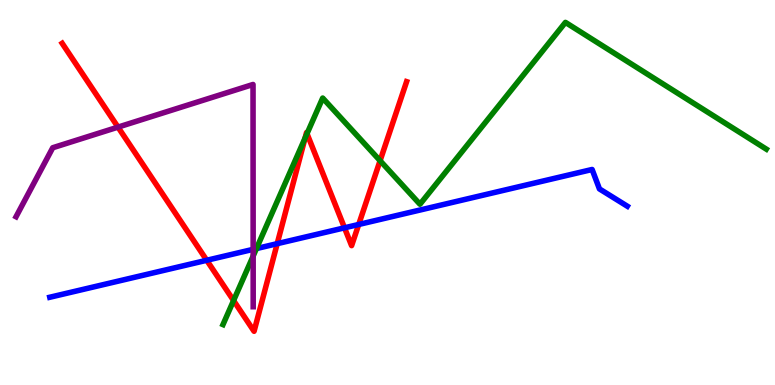[{'lines': ['blue', 'red'], 'intersections': [{'x': 2.67, 'y': 3.24}, {'x': 3.58, 'y': 3.67}, {'x': 4.45, 'y': 4.08}, {'x': 4.63, 'y': 4.17}]}, {'lines': ['green', 'red'], 'intersections': [{'x': 3.01, 'y': 2.19}, {'x': 3.94, 'y': 6.42}, {'x': 3.96, 'y': 6.53}, {'x': 4.9, 'y': 5.83}]}, {'lines': ['purple', 'red'], 'intersections': [{'x': 1.52, 'y': 6.7}]}, {'lines': ['blue', 'green'], 'intersections': [{'x': 3.31, 'y': 3.54}]}, {'lines': ['blue', 'purple'], 'intersections': [{'x': 3.27, 'y': 3.52}]}, {'lines': ['green', 'purple'], 'intersections': [{'x': 3.27, 'y': 3.35}]}]